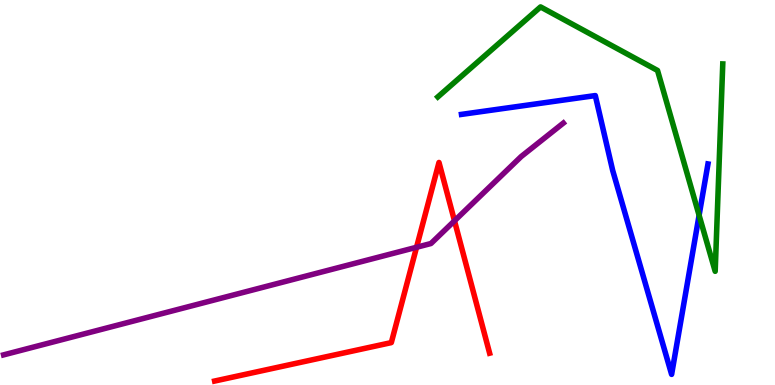[{'lines': ['blue', 'red'], 'intersections': []}, {'lines': ['green', 'red'], 'intersections': []}, {'lines': ['purple', 'red'], 'intersections': [{'x': 5.37, 'y': 3.58}, {'x': 5.86, 'y': 4.26}]}, {'lines': ['blue', 'green'], 'intersections': [{'x': 9.02, 'y': 4.41}]}, {'lines': ['blue', 'purple'], 'intersections': []}, {'lines': ['green', 'purple'], 'intersections': []}]